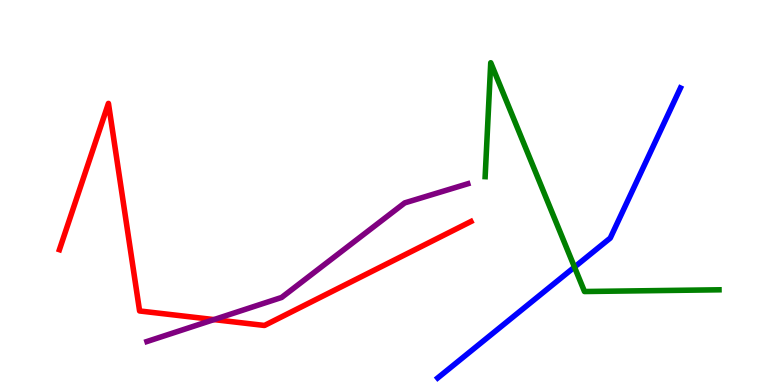[{'lines': ['blue', 'red'], 'intersections': []}, {'lines': ['green', 'red'], 'intersections': []}, {'lines': ['purple', 'red'], 'intersections': [{'x': 2.76, 'y': 1.7}]}, {'lines': ['blue', 'green'], 'intersections': [{'x': 7.41, 'y': 3.06}]}, {'lines': ['blue', 'purple'], 'intersections': []}, {'lines': ['green', 'purple'], 'intersections': []}]